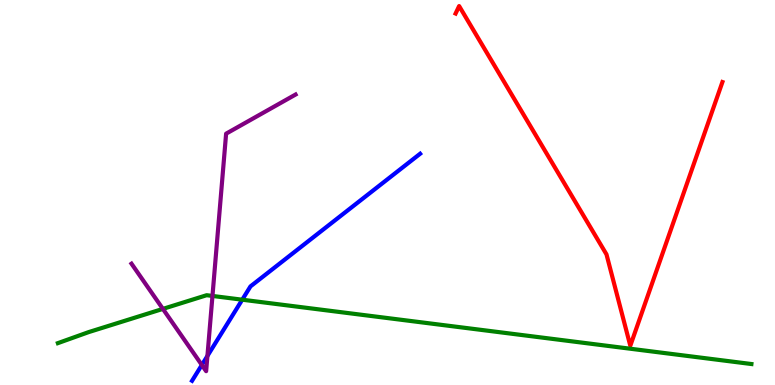[{'lines': ['blue', 'red'], 'intersections': []}, {'lines': ['green', 'red'], 'intersections': []}, {'lines': ['purple', 'red'], 'intersections': []}, {'lines': ['blue', 'green'], 'intersections': [{'x': 3.13, 'y': 2.22}]}, {'lines': ['blue', 'purple'], 'intersections': [{'x': 2.6, 'y': 0.52}, {'x': 2.68, 'y': 0.755}]}, {'lines': ['green', 'purple'], 'intersections': [{'x': 2.1, 'y': 1.98}, {'x': 2.74, 'y': 2.31}]}]